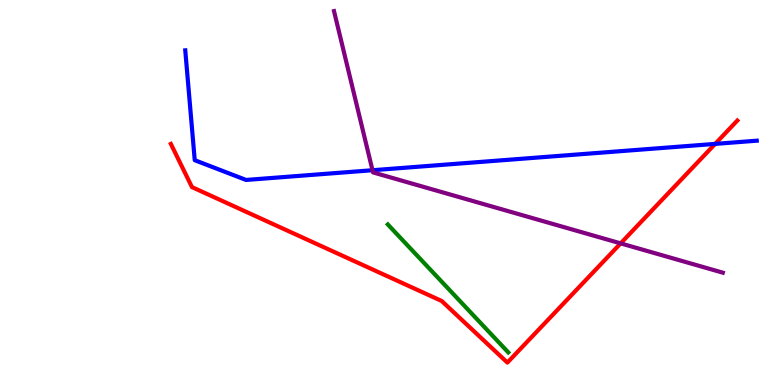[{'lines': ['blue', 'red'], 'intersections': [{'x': 9.23, 'y': 6.26}]}, {'lines': ['green', 'red'], 'intersections': []}, {'lines': ['purple', 'red'], 'intersections': [{'x': 8.01, 'y': 3.68}]}, {'lines': ['blue', 'green'], 'intersections': []}, {'lines': ['blue', 'purple'], 'intersections': [{'x': 4.81, 'y': 5.58}]}, {'lines': ['green', 'purple'], 'intersections': []}]